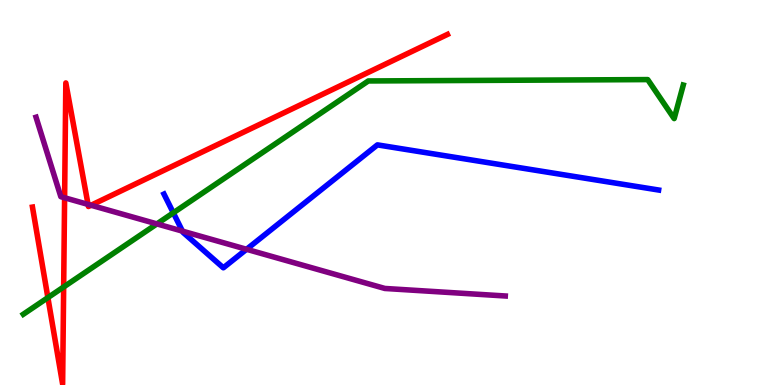[{'lines': ['blue', 'red'], 'intersections': []}, {'lines': ['green', 'red'], 'intersections': [{'x': 0.618, 'y': 2.27}, {'x': 0.821, 'y': 2.55}]}, {'lines': ['purple', 'red'], 'intersections': [{'x': 0.834, 'y': 4.86}, {'x': 1.14, 'y': 4.69}, {'x': 1.17, 'y': 4.67}]}, {'lines': ['blue', 'green'], 'intersections': [{'x': 2.24, 'y': 4.47}]}, {'lines': ['blue', 'purple'], 'intersections': [{'x': 2.35, 'y': 4.0}, {'x': 3.18, 'y': 3.52}]}, {'lines': ['green', 'purple'], 'intersections': [{'x': 2.02, 'y': 4.18}]}]